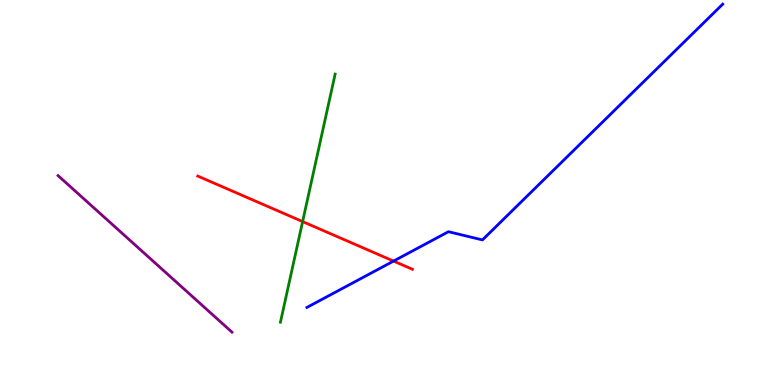[{'lines': ['blue', 'red'], 'intersections': [{'x': 5.08, 'y': 3.22}]}, {'lines': ['green', 'red'], 'intersections': [{'x': 3.9, 'y': 4.24}]}, {'lines': ['purple', 'red'], 'intersections': []}, {'lines': ['blue', 'green'], 'intersections': []}, {'lines': ['blue', 'purple'], 'intersections': []}, {'lines': ['green', 'purple'], 'intersections': []}]